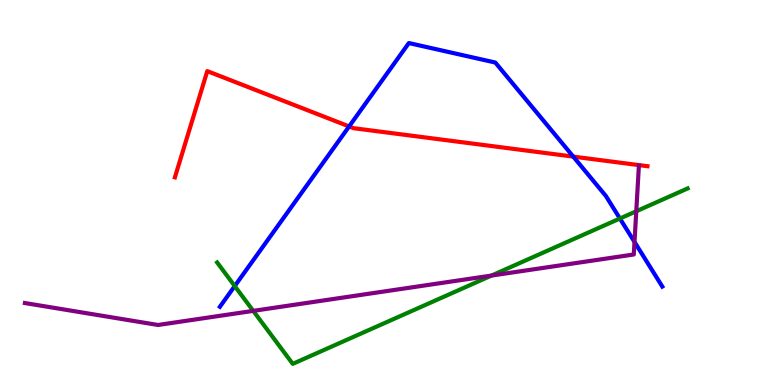[{'lines': ['blue', 'red'], 'intersections': [{'x': 4.5, 'y': 6.72}, {'x': 7.4, 'y': 5.93}]}, {'lines': ['green', 'red'], 'intersections': []}, {'lines': ['purple', 'red'], 'intersections': []}, {'lines': ['blue', 'green'], 'intersections': [{'x': 3.03, 'y': 2.57}, {'x': 8.0, 'y': 4.32}]}, {'lines': ['blue', 'purple'], 'intersections': [{'x': 8.19, 'y': 3.72}]}, {'lines': ['green', 'purple'], 'intersections': [{'x': 3.27, 'y': 1.93}, {'x': 6.34, 'y': 2.84}, {'x': 8.21, 'y': 4.51}]}]